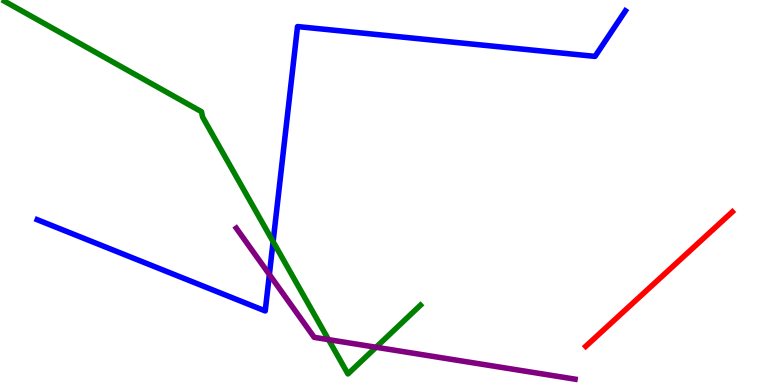[{'lines': ['blue', 'red'], 'intersections': []}, {'lines': ['green', 'red'], 'intersections': []}, {'lines': ['purple', 'red'], 'intersections': []}, {'lines': ['blue', 'green'], 'intersections': [{'x': 3.52, 'y': 3.72}]}, {'lines': ['blue', 'purple'], 'intersections': [{'x': 3.48, 'y': 2.87}]}, {'lines': ['green', 'purple'], 'intersections': [{'x': 4.24, 'y': 1.18}, {'x': 4.85, 'y': 0.98}]}]